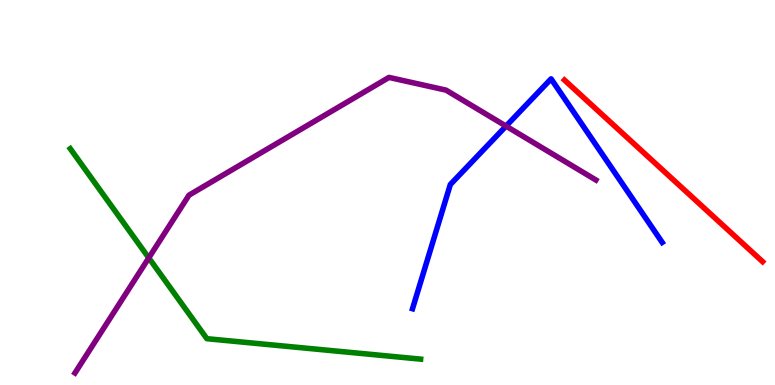[{'lines': ['blue', 'red'], 'intersections': []}, {'lines': ['green', 'red'], 'intersections': []}, {'lines': ['purple', 'red'], 'intersections': []}, {'lines': ['blue', 'green'], 'intersections': []}, {'lines': ['blue', 'purple'], 'intersections': [{'x': 6.53, 'y': 6.72}]}, {'lines': ['green', 'purple'], 'intersections': [{'x': 1.92, 'y': 3.3}]}]